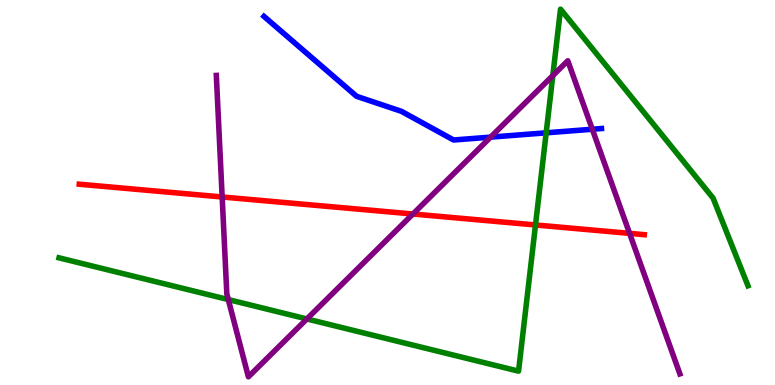[{'lines': ['blue', 'red'], 'intersections': []}, {'lines': ['green', 'red'], 'intersections': [{'x': 6.91, 'y': 4.16}]}, {'lines': ['purple', 'red'], 'intersections': [{'x': 2.87, 'y': 4.88}, {'x': 5.33, 'y': 4.44}, {'x': 8.12, 'y': 3.94}]}, {'lines': ['blue', 'green'], 'intersections': [{'x': 7.05, 'y': 6.55}]}, {'lines': ['blue', 'purple'], 'intersections': [{'x': 6.33, 'y': 6.44}, {'x': 7.64, 'y': 6.64}]}, {'lines': ['green', 'purple'], 'intersections': [{'x': 2.95, 'y': 2.22}, {'x': 3.96, 'y': 1.72}, {'x': 7.13, 'y': 8.04}]}]